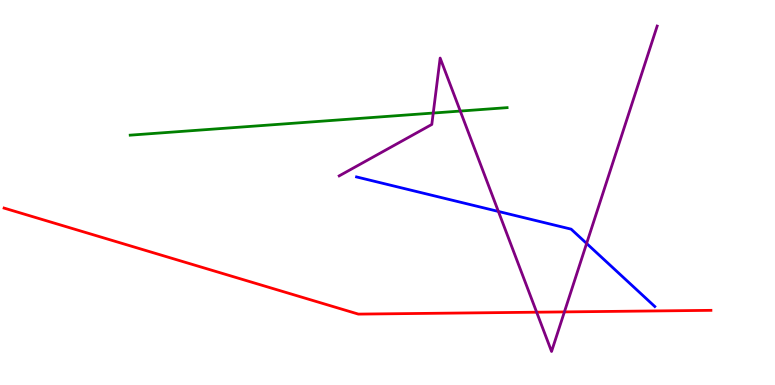[{'lines': ['blue', 'red'], 'intersections': []}, {'lines': ['green', 'red'], 'intersections': []}, {'lines': ['purple', 'red'], 'intersections': [{'x': 6.92, 'y': 1.89}, {'x': 7.28, 'y': 1.9}]}, {'lines': ['blue', 'green'], 'intersections': []}, {'lines': ['blue', 'purple'], 'intersections': [{'x': 6.43, 'y': 4.51}, {'x': 7.57, 'y': 3.68}]}, {'lines': ['green', 'purple'], 'intersections': [{'x': 5.59, 'y': 7.06}, {'x': 5.94, 'y': 7.12}]}]